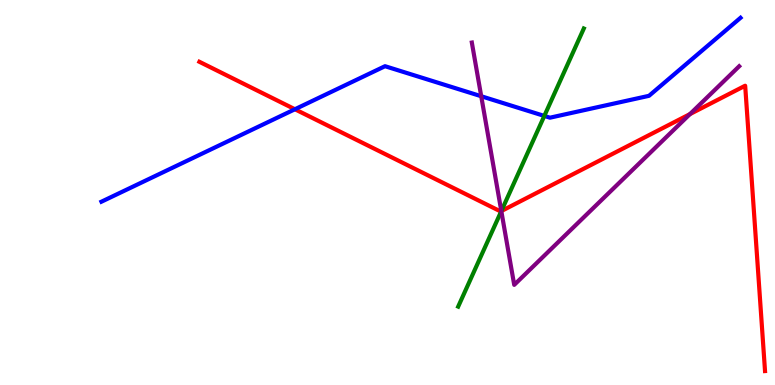[{'lines': ['blue', 'red'], 'intersections': [{'x': 3.81, 'y': 7.16}]}, {'lines': ['green', 'red'], 'intersections': [{'x': 6.47, 'y': 4.52}]}, {'lines': ['purple', 'red'], 'intersections': [{'x': 6.47, 'y': 4.52}, {'x': 8.9, 'y': 7.04}]}, {'lines': ['blue', 'green'], 'intersections': [{'x': 7.02, 'y': 6.99}]}, {'lines': ['blue', 'purple'], 'intersections': [{'x': 6.21, 'y': 7.5}]}, {'lines': ['green', 'purple'], 'intersections': [{'x': 6.47, 'y': 4.52}]}]